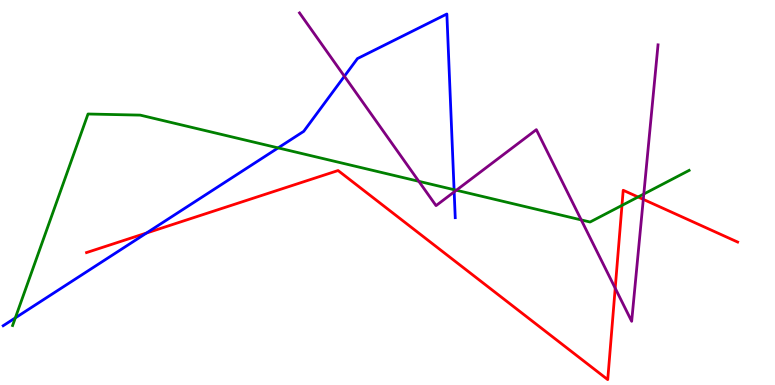[{'lines': ['blue', 'red'], 'intersections': [{'x': 1.89, 'y': 3.95}]}, {'lines': ['green', 'red'], 'intersections': [{'x': 8.03, 'y': 4.67}, {'x': 8.23, 'y': 4.88}]}, {'lines': ['purple', 'red'], 'intersections': [{'x': 7.94, 'y': 2.51}, {'x': 8.3, 'y': 4.82}]}, {'lines': ['blue', 'green'], 'intersections': [{'x': 0.198, 'y': 1.74}, {'x': 3.59, 'y': 6.16}, {'x': 5.86, 'y': 5.07}]}, {'lines': ['blue', 'purple'], 'intersections': [{'x': 4.44, 'y': 8.02}, {'x': 5.86, 'y': 5.02}]}, {'lines': ['green', 'purple'], 'intersections': [{'x': 5.4, 'y': 5.29}, {'x': 5.89, 'y': 5.06}, {'x': 7.5, 'y': 4.29}, {'x': 8.31, 'y': 4.96}]}]